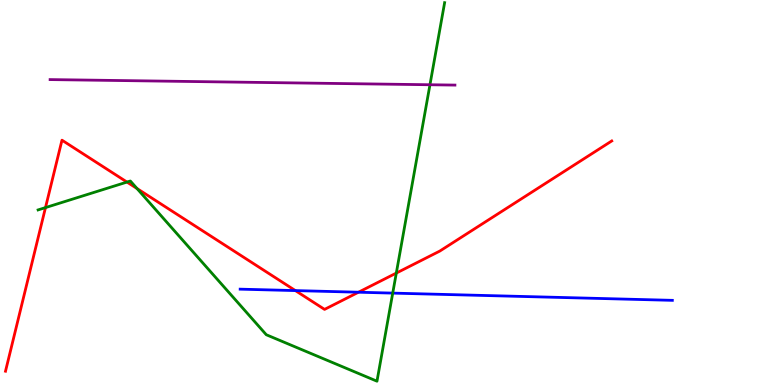[{'lines': ['blue', 'red'], 'intersections': [{'x': 3.81, 'y': 2.45}, {'x': 4.63, 'y': 2.41}]}, {'lines': ['green', 'red'], 'intersections': [{'x': 0.587, 'y': 4.61}, {'x': 1.64, 'y': 5.27}, {'x': 1.77, 'y': 5.1}, {'x': 5.11, 'y': 2.91}]}, {'lines': ['purple', 'red'], 'intersections': []}, {'lines': ['blue', 'green'], 'intersections': [{'x': 5.07, 'y': 2.39}]}, {'lines': ['blue', 'purple'], 'intersections': []}, {'lines': ['green', 'purple'], 'intersections': [{'x': 5.55, 'y': 7.8}]}]